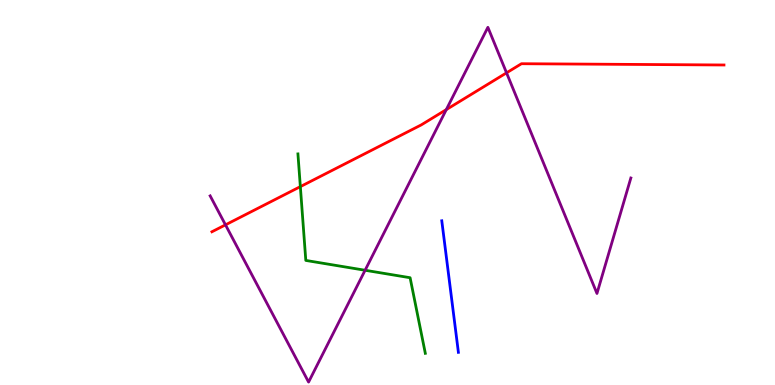[{'lines': ['blue', 'red'], 'intersections': []}, {'lines': ['green', 'red'], 'intersections': [{'x': 3.88, 'y': 5.15}]}, {'lines': ['purple', 'red'], 'intersections': [{'x': 2.91, 'y': 4.16}, {'x': 5.76, 'y': 7.15}, {'x': 6.54, 'y': 8.11}]}, {'lines': ['blue', 'green'], 'intersections': []}, {'lines': ['blue', 'purple'], 'intersections': []}, {'lines': ['green', 'purple'], 'intersections': [{'x': 4.71, 'y': 2.98}]}]